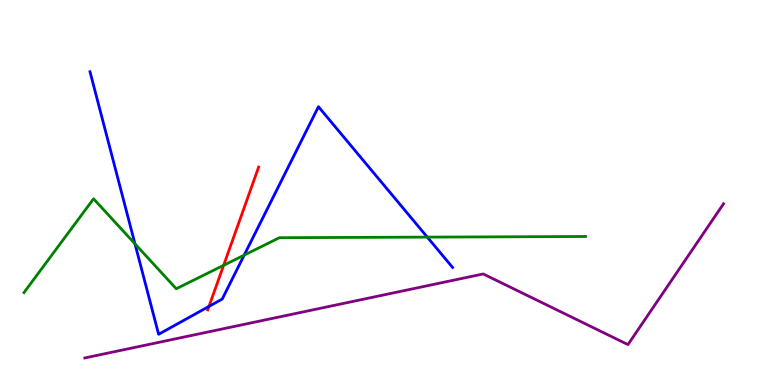[{'lines': ['blue', 'red'], 'intersections': [{'x': 2.7, 'y': 2.04}]}, {'lines': ['green', 'red'], 'intersections': [{'x': 2.89, 'y': 3.11}]}, {'lines': ['purple', 'red'], 'intersections': []}, {'lines': ['blue', 'green'], 'intersections': [{'x': 1.74, 'y': 3.67}, {'x': 3.15, 'y': 3.37}, {'x': 5.51, 'y': 3.84}]}, {'lines': ['blue', 'purple'], 'intersections': []}, {'lines': ['green', 'purple'], 'intersections': []}]